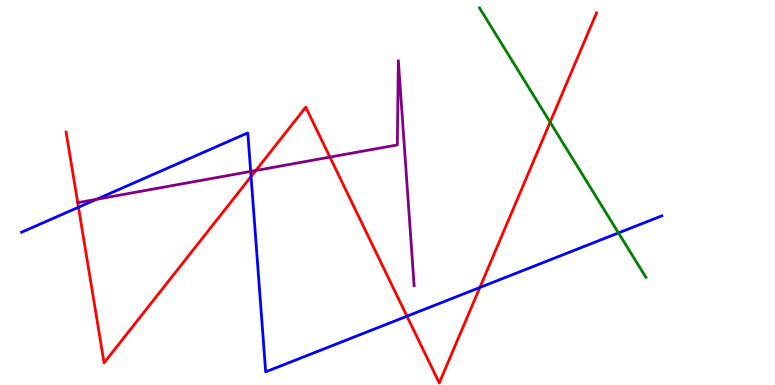[{'lines': ['blue', 'red'], 'intersections': [{'x': 1.01, 'y': 4.62}, {'x': 3.24, 'y': 5.41}, {'x': 5.25, 'y': 1.79}, {'x': 6.19, 'y': 2.53}]}, {'lines': ['green', 'red'], 'intersections': [{'x': 7.1, 'y': 6.83}]}, {'lines': ['purple', 'red'], 'intersections': [{'x': 3.3, 'y': 5.57}, {'x': 4.26, 'y': 5.92}]}, {'lines': ['blue', 'green'], 'intersections': [{'x': 7.98, 'y': 3.95}]}, {'lines': ['blue', 'purple'], 'intersections': [{'x': 1.25, 'y': 4.82}, {'x': 3.23, 'y': 5.55}]}, {'lines': ['green', 'purple'], 'intersections': []}]